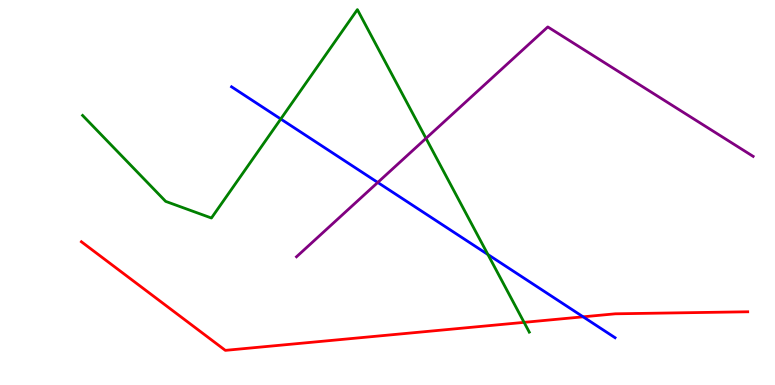[{'lines': ['blue', 'red'], 'intersections': [{'x': 7.52, 'y': 1.77}]}, {'lines': ['green', 'red'], 'intersections': [{'x': 6.76, 'y': 1.63}]}, {'lines': ['purple', 'red'], 'intersections': []}, {'lines': ['blue', 'green'], 'intersections': [{'x': 3.62, 'y': 6.91}, {'x': 6.3, 'y': 3.39}]}, {'lines': ['blue', 'purple'], 'intersections': [{'x': 4.87, 'y': 5.26}]}, {'lines': ['green', 'purple'], 'intersections': [{'x': 5.5, 'y': 6.41}]}]